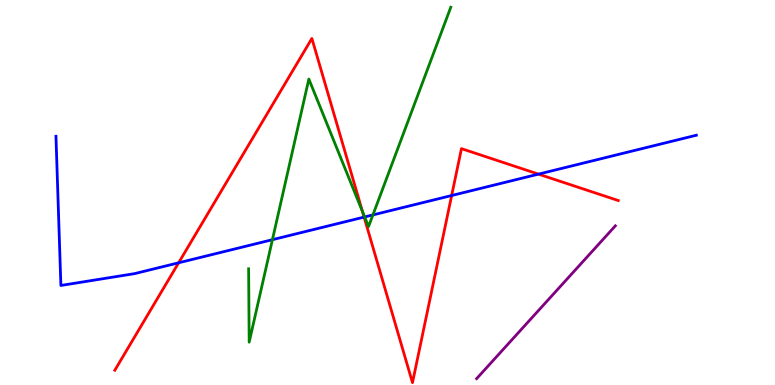[{'lines': ['blue', 'red'], 'intersections': [{'x': 2.31, 'y': 3.17}, {'x': 4.7, 'y': 4.36}, {'x': 5.83, 'y': 4.92}, {'x': 6.95, 'y': 5.48}]}, {'lines': ['green', 'red'], 'intersections': [{'x': 4.68, 'y': 4.5}]}, {'lines': ['purple', 'red'], 'intersections': []}, {'lines': ['blue', 'green'], 'intersections': [{'x': 3.52, 'y': 3.77}, {'x': 4.71, 'y': 4.36}, {'x': 4.81, 'y': 4.42}]}, {'lines': ['blue', 'purple'], 'intersections': []}, {'lines': ['green', 'purple'], 'intersections': []}]